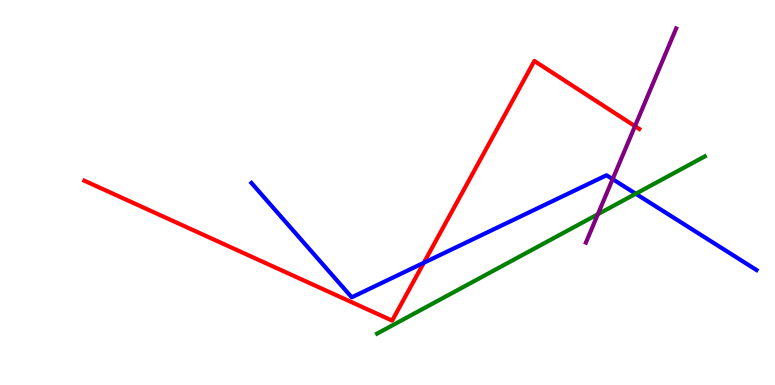[{'lines': ['blue', 'red'], 'intersections': [{'x': 5.47, 'y': 3.17}]}, {'lines': ['green', 'red'], 'intersections': []}, {'lines': ['purple', 'red'], 'intersections': [{'x': 8.19, 'y': 6.72}]}, {'lines': ['blue', 'green'], 'intersections': [{'x': 8.2, 'y': 4.97}]}, {'lines': ['blue', 'purple'], 'intersections': [{'x': 7.91, 'y': 5.35}]}, {'lines': ['green', 'purple'], 'intersections': [{'x': 7.71, 'y': 4.44}]}]